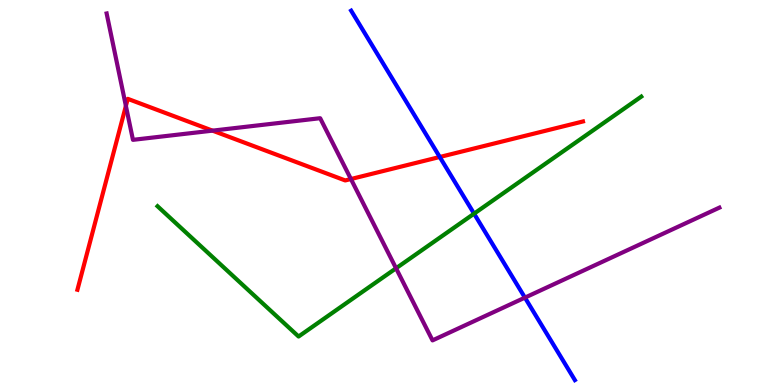[{'lines': ['blue', 'red'], 'intersections': [{'x': 5.67, 'y': 5.92}]}, {'lines': ['green', 'red'], 'intersections': []}, {'lines': ['purple', 'red'], 'intersections': [{'x': 1.62, 'y': 7.25}, {'x': 2.74, 'y': 6.61}, {'x': 4.53, 'y': 5.35}]}, {'lines': ['blue', 'green'], 'intersections': [{'x': 6.12, 'y': 4.45}]}, {'lines': ['blue', 'purple'], 'intersections': [{'x': 6.77, 'y': 2.27}]}, {'lines': ['green', 'purple'], 'intersections': [{'x': 5.11, 'y': 3.03}]}]